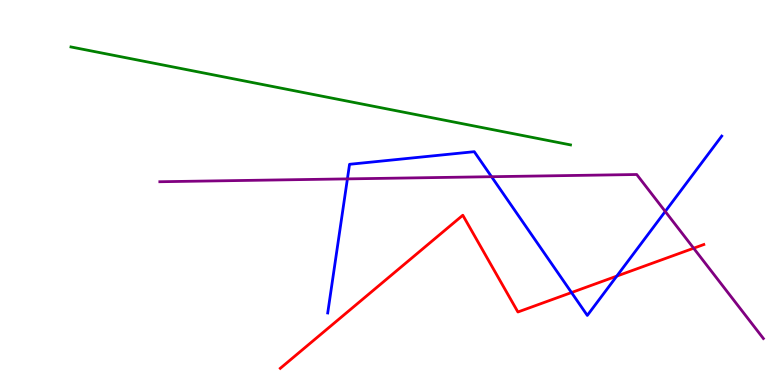[{'lines': ['blue', 'red'], 'intersections': [{'x': 7.37, 'y': 2.4}, {'x': 7.96, 'y': 2.83}]}, {'lines': ['green', 'red'], 'intersections': []}, {'lines': ['purple', 'red'], 'intersections': [{'x': 8.95, 'y': 3.55}]}, {'lines': ['blue', 'green'], 'intersections': []}, {'lines': ['blue', 'purple'], 'intersections': [{'x': 4.48, 'y': 5.35}, {'x': 6.34, 'y': 5.41}, {'x': 8.58, 'y': 4.51}]}, {'lines': ['green', 'purple'], 'intersections': []}]